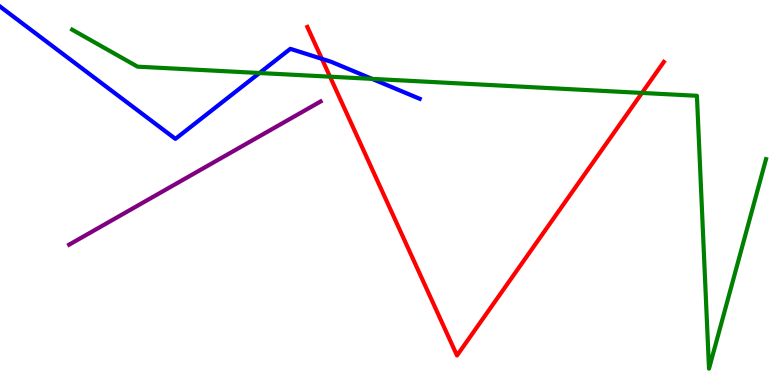[{'lines': ['blue', 'red'], 'intersections': [{'x': 4.15, 'y': 8.47}]}, {'lines': ['green', 'red'], 'intersections': [{'x': 4.26, 'y': 8.01}, {'x': 8.28, 'y': 7.59}]}, {'lines': ['purple', 'red'], 'intersections': []}, {'lines': ['blue', 'green'], 'intersections': [{'x': 3.35, 'y': 8.1}, {'x': 4.8, 'y': 7.95}]}, {'lines': ['blue', 'purple'], 'intersections': []}, {'lines': ['green', 'purple'], 'intersections': []}]